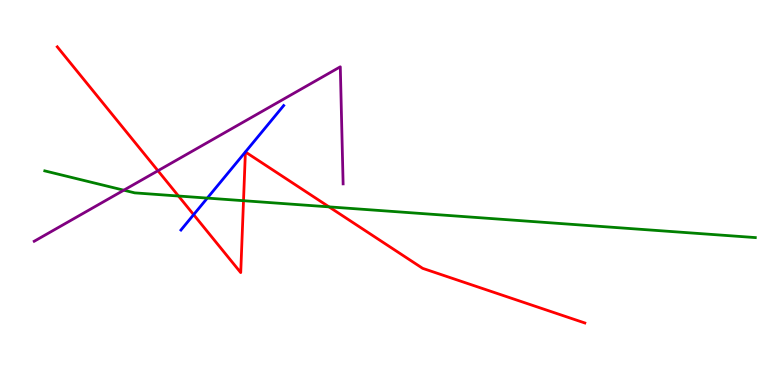[{'lines': ['blue', 'red'], 'intersections': [{'x': 2.5, 'y': 4.42}]}, {'lines': ['green', 'red'], 'intersections': [{'x': 2.3, 'y': 4.91}, {'x': 3.14, 'y': 4.79}, {'x': 4.25, 'y': 4.63}]}, {'lines': ['purple', 'red'], 'intersections': [{'x': 2.04, 'y': 5.57}]}, {'lines': ['blue', 'green'], 'intersections': [{'x': 2.67, 'y': 4.85}]}, {'lines': ['blue', 'purple'], 'intersections': []}, {'lines': ['green', 'purple'], 'intersections': [{'x': 1.6, 'y': 5.06}]}]